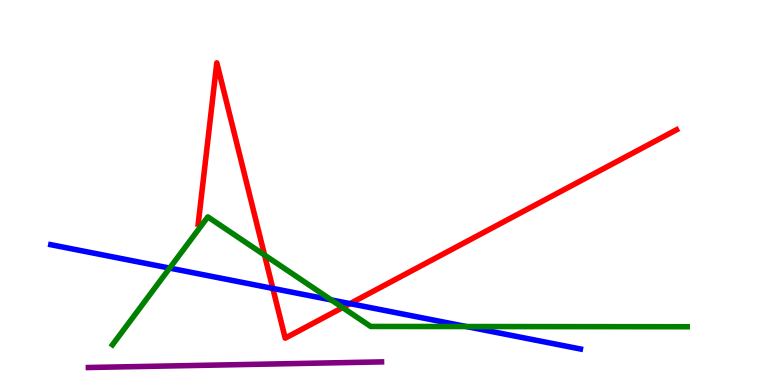[{'lines': ['blue', 'red'], 'intersections': [{'x': 3.52, 'y': 2.51}, {'x': 4.52, 'y': 2.11}]}, {'lines': ['green', 'red'], 'intersections': [{'x': 3.41, 'y': 3.38}, {'x': 4.42, 'y': 2.01}]}, {'lines': ['purple', 'red'], 'intersections': []}, {'lines': ['blue', 'green'], 'intersections': [{'x': 2.19, 'y': 3.04}, {'x': 4.27, 'y': 2.21}, {'x': 6.02, 'y': 1.52}]}, {'lines': ['blue', 'purple'], 'intersections': []}, {'lines': ['green', 'purple'], 'intersections': []}]